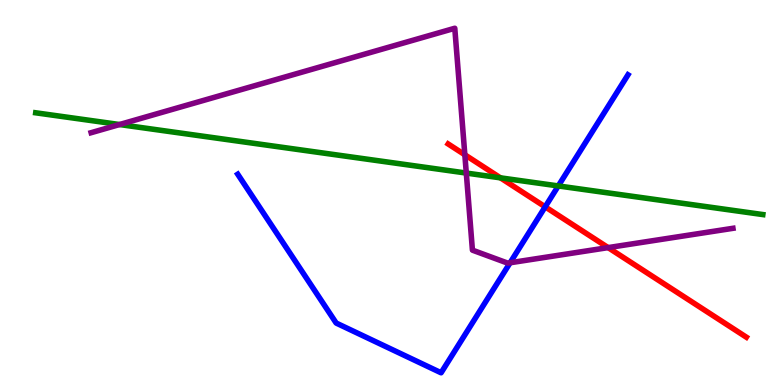[{'lines': ['blue', 'red'], 'intersections': [{'x': 7.03, 'y': 4.63}]}, {'lines': ['green', 'red'], 'intersections': [{'x': 6.46, 'y': 5.38}]}, {'lines': ['purple', 'red'], 'intersections': [{'x': 6.0, 'y': 5.98}, {'x': 7.85, 'y': 3.57}]}, {'lines': ['blue', 'green'], 'intersections': [{'x': 7.2, 'y': 5.17}]}, {'lines': ['blue', 'purple'], 'intersections': [{'x': 6.58, 'y': 3.17}]}, {'lines': ['green', 'purple'], 'intersections': [{'x': 1.54, 'y': 6.77}, {'x': 6.02, 'y': 5.5}]}]